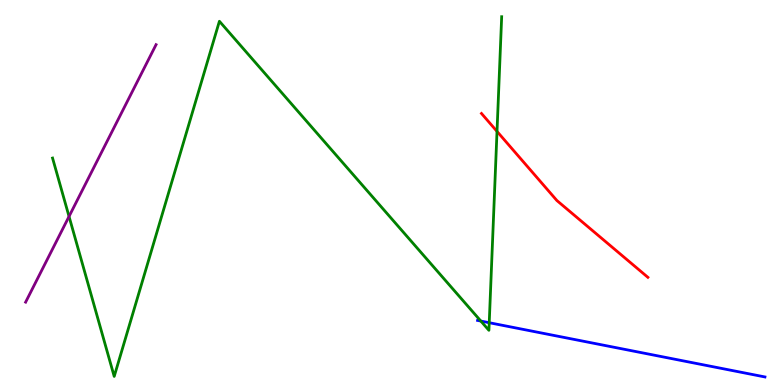[{'lines': ['blue', 'red'], 'intersections': []}, {'lines': ['green', 'red'], 'intersections': [{'x': 6.41, 'y': 6.59}]}, {'lines': ['purple', 'red'], 'intersections': []}, {'lines': ['blue', 'green'], 'intersections': [{'x': 6.2, 'y': 1.66}, {'x': 6.31, 'y': 1.62}]}, {'lines': ['blue', 'purple'], 'intersections': []}, {'lines': ['green', 'purple'], 'intersections': [{'x': 0.891, 'y': 4.38}]}]